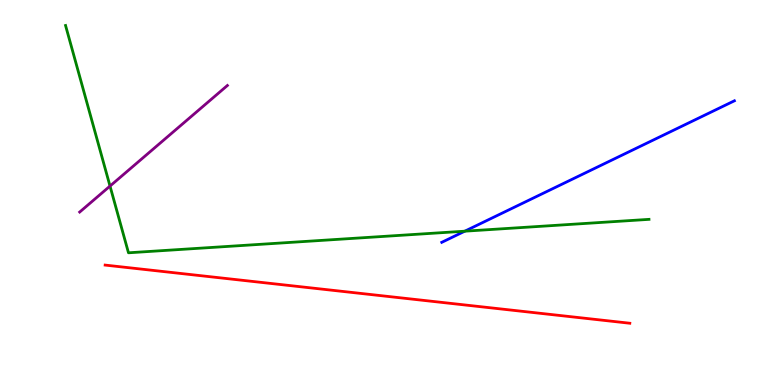[{'lines': ['blue', 'red'], 'intersections': []}, {'lines': ['green', 'red'], 'intersections': []}, {'lines': ['purple', 'red'], 'intersections': []}, {'lines': ['blue', 'green'], 'intersections': [{'x': 6.0, 'y': 4.0}]}, {'lines': ['blue', 'purple'], 'intersections': []}, {'lines': ['green', 'purple'], 'intersections': [{'x': 1.42, 'y': 5.17}]}]